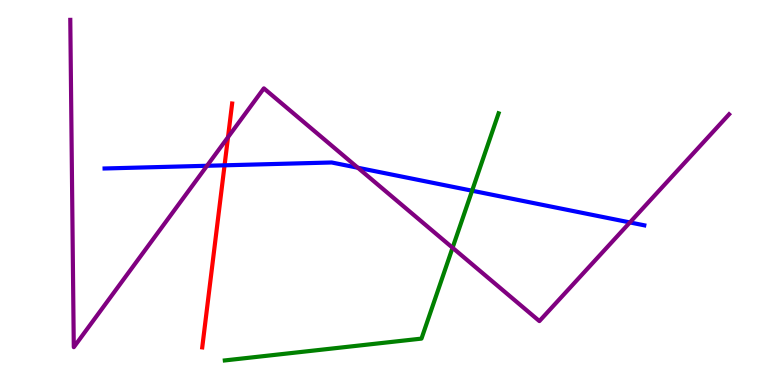[{'lines': ['blue', 'red'], 'intersections': [{'x': 2.9, 'y': 5.71}]}, {'lines': ['green', 'red'], 'intersections': []}, {'lines': ['purple', 'red'], 'intersections': [{'x': 2.94, 'y': 6.44}]}, {'lines': ['blue', 'green'], 'intersections': [{'x': 6.09, 'y': 5.05}]}, {'lines': ['blue', 'purple'], 'intersections': [{'x': 2.67, 'y': 5.69}, {'x': 4.62, 'y': 5.64}, {'x': 8.13, 'y': 4.22}]}, {'lines': ['green', 'purple'], 'intersections': [{'x': 5.84, 'y': 3.56}]}]